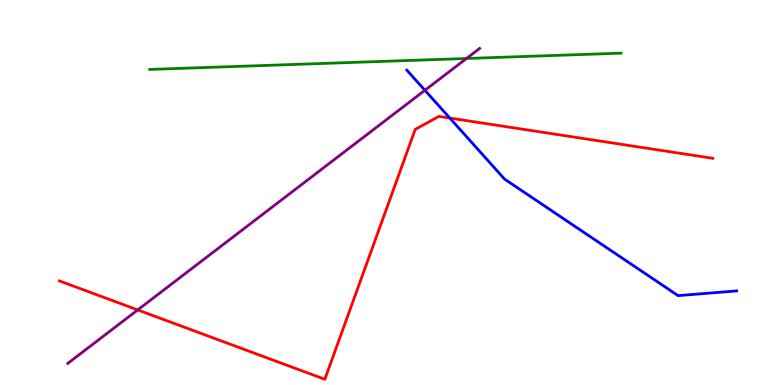[{'lines': ['blue', 'red'], 'intersections': [{'x': 5.8, 'y': 6.93}]}, {'lines': ['green', 'red'], 'intersections': []}, {'lines': ['purple', 'red'], 'intersections': [{'x': 1.78, 'y': 1.95}]}, {'lines': ['blue', 'green'], 'intersections': []}, {'lines': ['blue', 'purple'], 'intersections': [{'x': 5.48, 'y': 7.65}]}, {'lines': ['green', 'purple'], 'intersections': [{'x': 6.02, 'y': 8.48}]}]